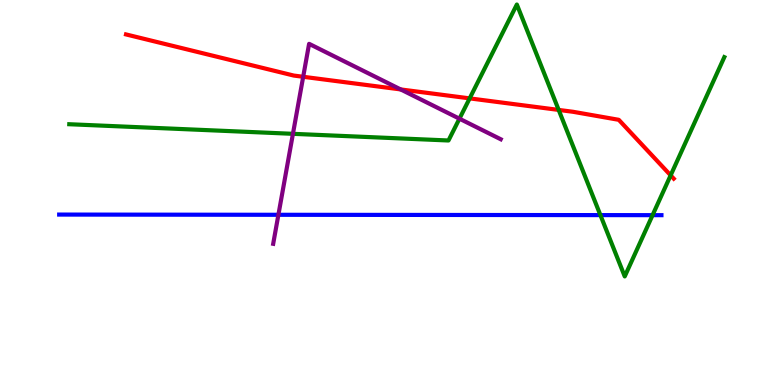[{'lines': ['blue', 'red'], 'intersections': []}, {'lines': ['green', 'red'], 'intersections': [{'x': 6.06, 'y': 7.44}, {'x': 7.21, 'y': 7.14}, {'x': 8.65, 'y': 5.45}]}, {'lines': ['purple', 'red'], 'intersections': [{'x': 3.91, 'y': 8.01}, {'x': 5.17, 'y': 7.68}]}, {'lines': ['blue', 'green'], 'intersections': [{'x': 7.75, 'y': 4.41}, {'x': 8.42, 'y': 4.41}]}, {'lines': ['blue', 'purple'], 'intersections': [{'x': 3.59, 'y': 4.42}]}, {'lines': ['green', 'purple'], 'intersections': [{'x': 3.78, 'y': 6.52}, {'x': 5.93, 'y': 6.92}]}]